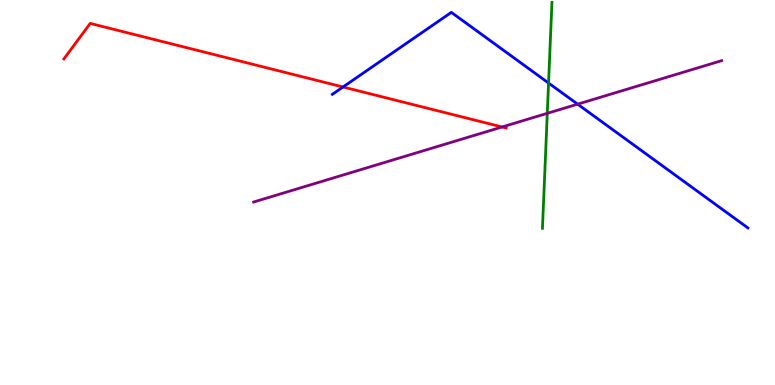[{'lines': ['blue', 'red'], 'intersections': [{'x': 4.43, 'y': 7.74}]}, {'lines': ['green', 'red'], 'intersections': []}, {'lines': ['purple', 'red'], 'intersections': [{'x': 6.48, 'y': 6.7}]}, {'lines': ['blue', 'green'], 'intersections': [{'x': 7.08, 'y': 7.84}]}, {'lines': ['blue', 'purple'], 'intersections': [{'x': 7.45, 'y': 7.29}]}, {'lines': ['green', 'purple'], 'intersections': [{'x': 7.06, 'y': 7.06}]}]